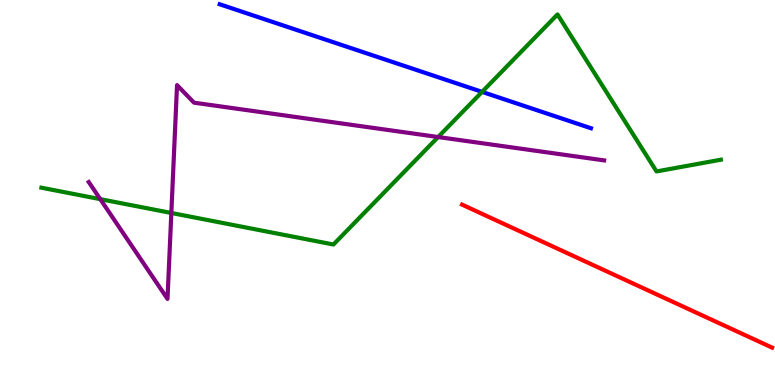[{'lines': ['blue', 'red'], 'intersections': []}, {'lines': ['green', 'red'], 'intersections': []}, {'lines': ['purple', 'red'], 'intersections': []}, {'lines': ['blue', 'green'], 'intersections': [{'x': 6.22, 'y': 7.61}]}, {'lines': ['blue', 'purple'], 'intersections': []}, {'lines': ['green', 'purple'], 'intersections': [{'x': 1.29, 'y': 4.83}, {'x': 2.21, 'y': 4.47}, {'x': 5.65, 'y': 6.44}]}]